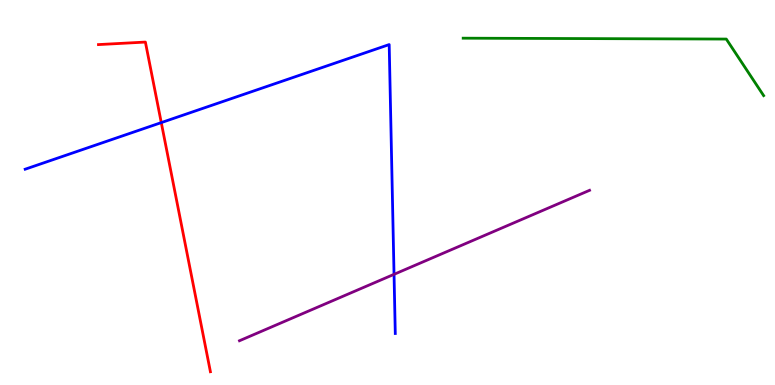[{'lines': ['blue', 'red'], 'intersections': [{'x': 2.08, 'y': 6.82}]}, {'lines': ['green', 'red'], 'intersections': []}, {'lines': ['purple', 'red'], 'intersections': []}, {'lines': ['blue', 'green'], 'intersections': []}, {'lines': ['blue', 'purple'], 'intersections': [{'x': 5.08, 'y': 2.87}]}, {'lines': ['green', 'purple'], 'intersections': []}]